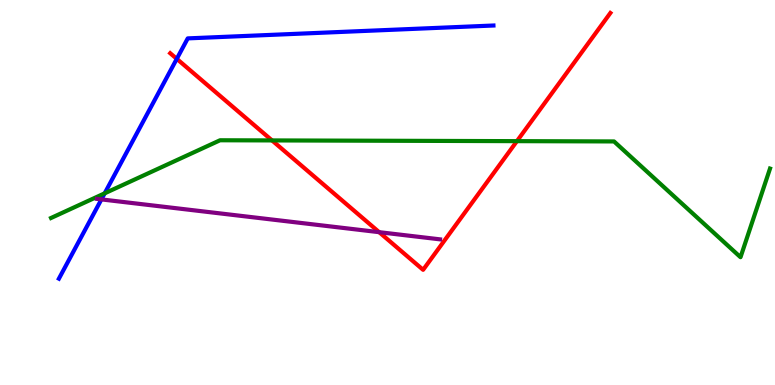[{'lines': ['blue', 'red'], 'intersections': [{'x': 2.28, 'y': 8.47}]}, {'lines': ['green', 'red'], 'intersections': [{'x': 3.51, 'y': 6.35}, {'x': 6.67, 'y': 6.33}]}, {'lines': ['purple', 'red'], 'intersections': [{'x': 4.89, 'y': 3.97}]}, {'lines': ['blue', 'green'], 'intersections': [{'x': 1.35, 'y': 4.98}]}, {'lines': ['blue', 'purple'], 'intersections': [{'x': 1.31, 'y': 4.82}]}, {'lines': ['green', 'purple'], 'intersections': []}]